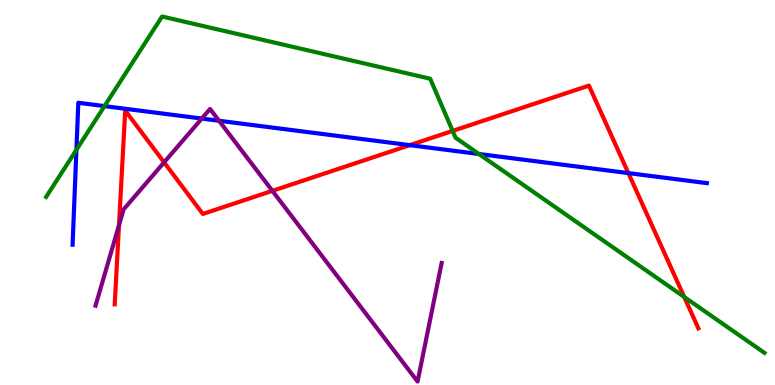[{'lines': ['blue', 'red'], 'intersections': [{'x': 5.29, 'y': 6.23}, {'x': 8.11, 'y': 5.5}]}, {'lines': ['green', 'red'], 'intersections': [{'x': 5.84, 'y': 6.6}, {'x': 8.83, 'y': 2.29}]}, {'lines': ['purple', 'red'], 'intersections': [{'x': 1.54, 'y': 4.15}, {'x': 2.12, 'y': 5.78}, {'x': 3.51, 'y': 5.04}]}, {'lines': ['blue', 'green'], 'intersections': [{'x': 0.986, 'y': 6.11}, {'x': 1.35, 'y': 7.24}, {'x': 6.18, 'y': 6.0}]}, {'lines': ['blue', 'purple'], 'intersections': [{'x': 2.6, 'y': 6.92}, {'x': 2.83, 'y': 6.86}]}, {'lines': ['green', 'purple'], 'intersections': []}]